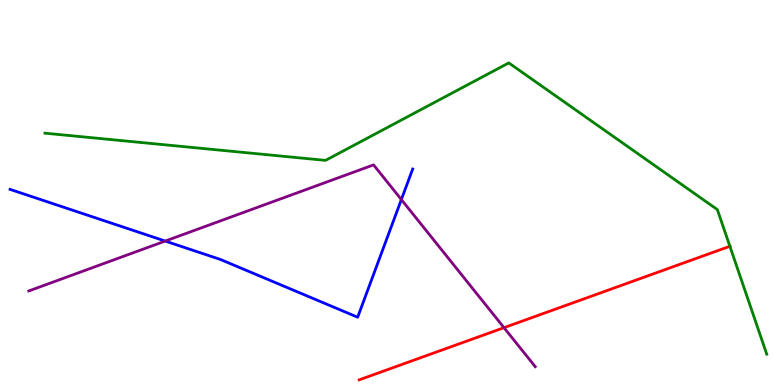[{'lines': ['blue', 'red'], 'intersections': []}, {'lines': ['green', 'red'], 'intersections': [{'x': 9.42, 'y': 3.6}]}, {'lines': ['purple', 'red'], 'intersections': [{'x': 6.5, 'y': 1.49}]}, {'lines': ['blue', 'green'], 'intersections': []}, {'lines': ['blue', 'purple'], 'intersections': [{'x': 2.13, 'y': 3.74}, {'x': 5.18, 'y': 4.82}]}, {'lines': ['green', 'purple'], 'intersections': []}]